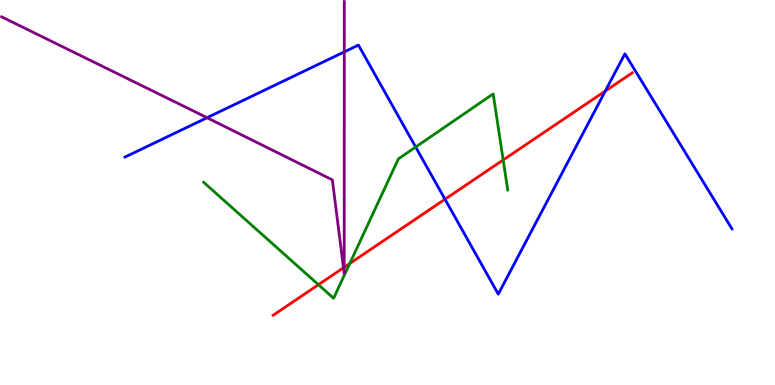[{'lines': ['blue', 'red'], 'intersections': [{'x': 5.74, 'y': 4.82}, {'x': 7.81, 'y': 7.64}]}, {'lines': ['green', 'red'], 'intersections': [{'x': 4.11, 'y': 2.61}, {'x': 4.51, 'y': 3.15}, {'x': 6.49, 'y': 5.84}]}, {'lines': ['purple', 'red'], 'intersections': [{'x': 4.43, 'y': 3.04}, {'x': 4.44, 'y': 3.06}]}, {'lines': ['blue', 'green'], 'intersections': [{'x': 5.36, 'y': 6.18}]}, {'lines': ['blue', 'purple'], 'intersections': [{'x': 2.67, 'y': 6.94}, {'x': 4.44, 'y': 8.65}]}, {'lines': ['green', 'purple'], 'intersections': []}]